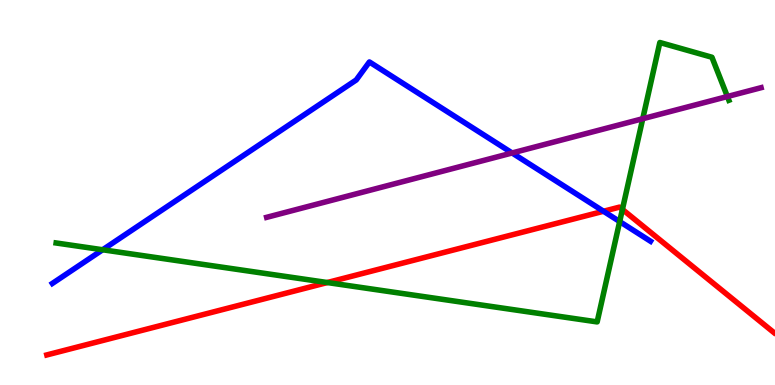[{'lines': ['blue', 'red'], 'intersections': [{'x': 7.79, 'y': 4.51}]}, {'lines': ['green', 'red'], 'intersections': [{'x': 4.22, 'y': 2.66}, {'x': 8.03, 'y': 4.56}]}, {'lines': ['purple', 'red'], 'intersections': []}, {'lines': ['blue', 'green'], 'intersections': [{'x': 1.32, 'y': 3.51}, {'x': 8.0, 'y': 4.25}]}, {'lines': ['blue', 'purple'], 'intersections': [{'x': 6.61, 'y': 6.03}]}, {'lines': ['green', 'purple'], 'intersections': [{'x': 8.29, 'y': 6.92}, {'x': 9.39, 'y': 7.49}]}]